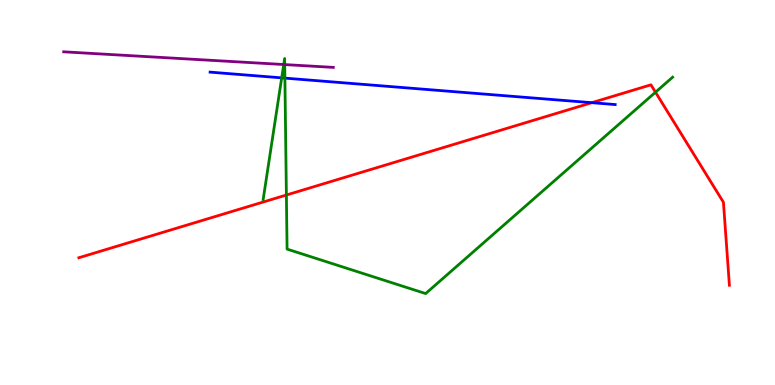[{'lines': ['blue', 'red'], 'intersections': [{'x': 7.64, 'y': 7.33}]}, {'lines': ['green', 'red'], 'intersections': [{'x': 3.7, 'y': 4.93}, {'x': 8.46, 'y': 7.6}]}, {'lines': ['purple', 'red'], 'intersections': []}, {'lines': ['blue', 'green'], 'intersections': [{'x': 3.63, 'y': 7.98}, {'x': 3.68, 'y': 7.97}]}, {'lines': ['blue', 'purple'], 'intersections': []}, {'lines': ['green', 'purple'], 'intersections': [{'x': 3.66, 'y': 8.32}, {'x': 3.67, 'y': 8.32}]}]